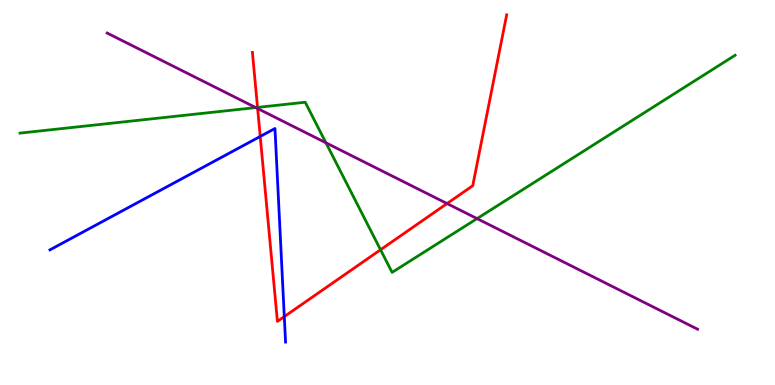[{'lines': ['blue', 'red'], 'intersections': [{'x': 3.36, 'y': 6.46}, {'x': 3.67, 'y': 1.78}]}, {'lines': ['green', 'red'], 'intersections': [{'x': 3.32, 'y': 7.21}, {'x': 4.91, 'y': 3.51}]}, {'lines': ['purple', 'red'], 'intersections': [{'x': 3.32, 'y': 7.18}, {'x': 5.77, 'y': 4.71}]}, {'lines': ['blue', 'green'], 'intersections': []}, {'lines': ['blue', 'purple'], 'intersections': []}, {'lines': ['green', 'purple'], 'intersections': [{'x': 3.3, 'y': 7.21}, {'x': 4.21, 'y': 6.29}, {'x': 6.16, 'y': 4.32}]}]